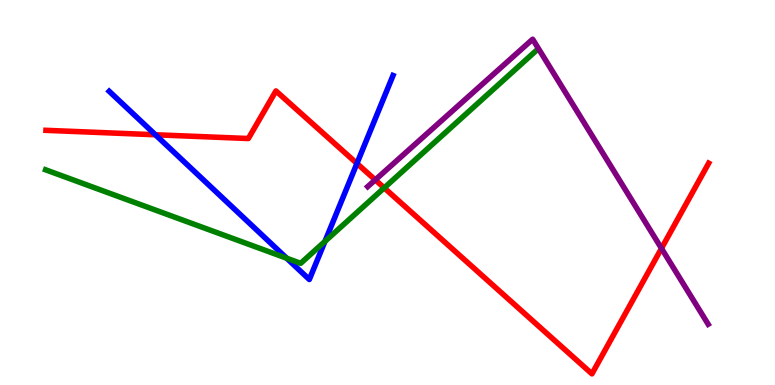[{'lines': ['blue', 'red'], 'intersections': [{'x': 2.01, 'y': 6.5}, {'x': 4.61, 'y': 5.75}]}, {'lines': ['green', 'red'], 'intersections': [{'x': 4.96, 'y': 5.12}]}, {'lines': ['purple', 'red'], 'intersections': [{'x': 4.84, 'y': 5.33}, {'x': 8.54, 'y': 3.55}]}, {'lines': ['blue', 'green'], 'intersections': [{'x': 3.7, 'y': 3.29}, {'x': 4.19, 'y': 3.73}]}, {'lines': ['blue', 'purple'], 'intersections': []}, {'lines': ['green', 'purple'], 'intersections': []}]